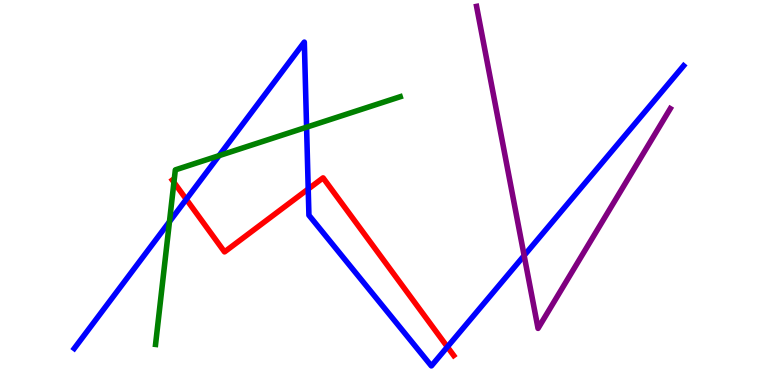[{'lines': ['blue', 'red'], 'intersections': [{'x': 2.4, 'y': 4.82}, {'x': 3.98, 'y': 5.09}, {'x': 5.77, 'y': 0.99}]}, {'lines': ['green', 'red'], 'intersections': [{'x': 2.24, 'y': 5.26}]}, {'lines': ['purple', 'red'], 'intersections': []}, {'lines': ['blue', 'green'], 'intersections': [{'x': 2.19, 'y': 4.24}, {'x': 2.83, 'y': 5.96}, {'x': 3.96, 'y': 6.7}]}, {'lines': ['blue', 'purple'], 'intersections': [{'x': 6.76, 'y': 3.36}]}, {'lines': ['green', 'purple'], 'intersections': []}]